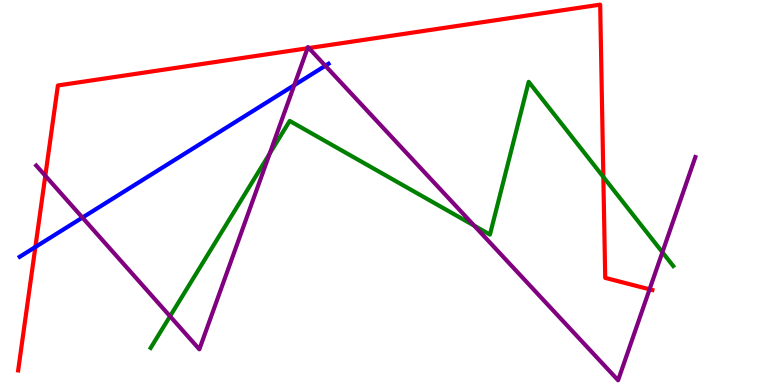[{'lines': ['blue', 'red'], 'intersections': [{'x': 0.456, 'y': 3.58}]}, {'lines': ['green', 'red'], 'intersections': [{'x': 7.79, 'y': 5.4}]}, {'lines': ['purple', 'red'], 'intersections': [{'x': 0.585, 'y': 5.43}, {'x': 3.97, 'y': 8.75}, {'x': 3.99, 'y': 8.75}, {'x': 8.38, 'y': 2.49}]}, {'lines': ['blue', 'green'], 'intersections': []}, {'lines': ['blue', 'purple'], 'intersections': [{'x': 1.06, 'y': 4.35}, {'x': 3.8, 'y': 7.79}, {'x': 4.2, 'y': 8.29}]}, {'lines': ['green', 'purple'], 'intersections': [{'x': 2.19, 'y': 1.79}, {'x': 3.48, 'y': 6.01}, {'x': 6.12, 'y': 4.14}, {'x': 8.55, 'y': 3.45}]}]